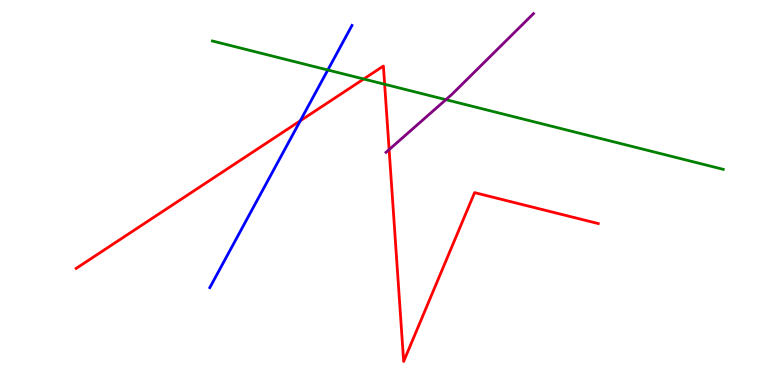[{'lines': ['blue', 'red'], 'intersections': [{'x': 3.87, 'y': 6.86}]}, {'lines': ['green', 'red'], 'intersections': [{'x': 4.69, 'y': 7.95}, {'x': 4.96, 'y': 7.81}]}, {'lines': ['purple', 'red'], 'intersections': [{'x': 5.02, 'y': 6.11}]}, {'lines': ['blue', 'green'], 'intersections': [{'x': 4.23, 'y': 8.18}]}, {'lines': ['blue', 'purple'], 'intersections': []}, {'lines': ['green', 'purple'], 'intersections': [{'x': 5.75, 'y': 7.41}]}]